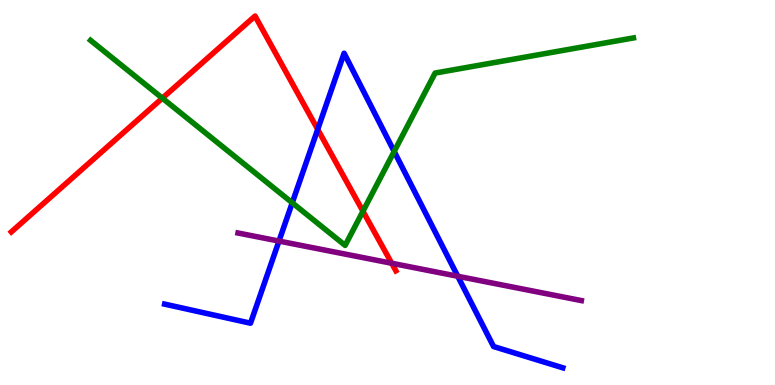[{'lines': ['blue', 'red'], 'intersections': [{'x': 4.1, 'y': 6.64}]}, {'lines': ['green', 'red'], 'intersections': [{'x': 2.09, 'y': 7.45}, {'x': 4.68, 'y': 4.51}]}, {'lines': ['purple', 'red'], 'intersections': [{'x': 5.05, 'y': 3.16}]}, {'lines': ['blue', 'green'], 'intersections': [{'x': 3.77, 'y': 4.73}, {'x': 5.09, 'y': 6.07}]}, {'lines': ['blue', 'purple'], 'intersections': [{'x': 3.6, 'y': 3.74}, {'x': 5.91, 'y': 2.82}]}, {'lines': ['green', 'purple'], 'intersections': []}]